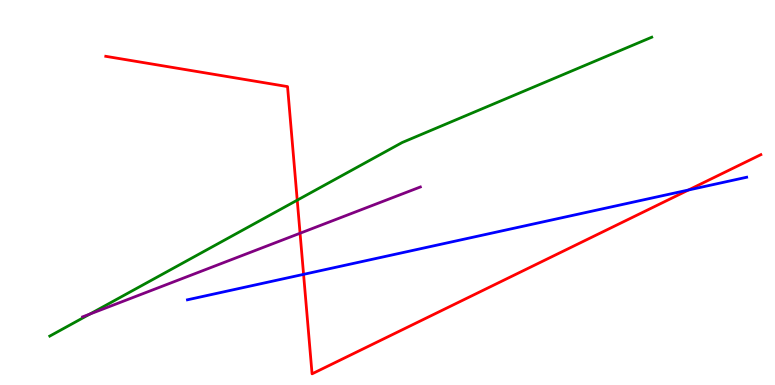[{'lines': ['blue', 'red'], 'intersections': [{'x': 3.92, 'y': 2.87}, {'x': 8.88, 'y': 5.07}]}, {'lines': ['green', 'red'], 'intersections': [{'x': 3.84, 'y': 4.8}]}, {'lines': ['purple', 'red'], 'intersections': [{'x': 3.87, 'y': 3.94}]}, {'lines': ['blue', 'green'], 'intersections': []}, {'lines': ['blue', 'purple'], 'intersections': []}, {'lines': ['green', 'purple'], 'intersections': [{'x': 1.16, 'y': 1.84}]}]